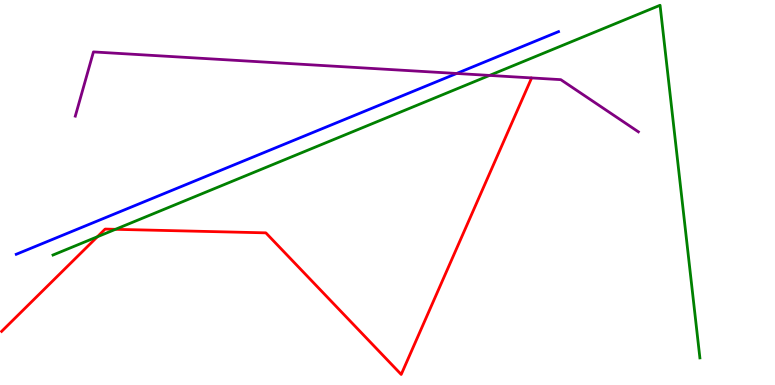[{'lines': ['blue', 'red'], 'intersections': []}, {'lines': ['green', 'red'], 'intersections': [{'x': 1.26, 'y': 3.85}, {'x': 1.49, 'y': 4.04}]}, {'lines': ['purple', 'red'], 'intersections': []}, {'lines': ['blue', 'green'], 'intersections': []}, {'lines': ['blue', 'purple'], 'intersections': [{'x': 5.89, 'y': 8.09}]}, {'lines': ['green', 'purple'], 'intersections': [{'x': 6.32, 'y': 8.04}]}]